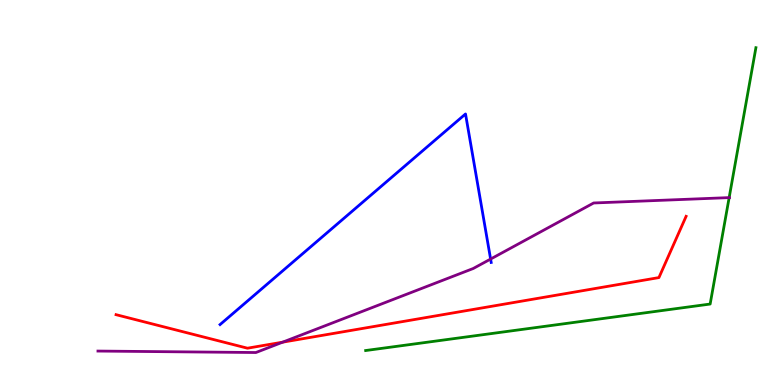[{'lines': ['blue', 'red'], 'intersections': []}, {'lines': ['green', 'red'], 'intersections': []}, {'lines': ['purple', 'red'], 'intersections': [{'x': 3.65, 'y': 1.11}]}, {'lines': ['blue', 'green'], 'intersections': []}, {'lines': ['blue', 'purple'], 'intersections': [{'x': 6.33, 'y': 3.27}]}, {'lines': ['green', 'purple'], 'intersections': [{'x': 9.41, 'y': 4.87}]}]